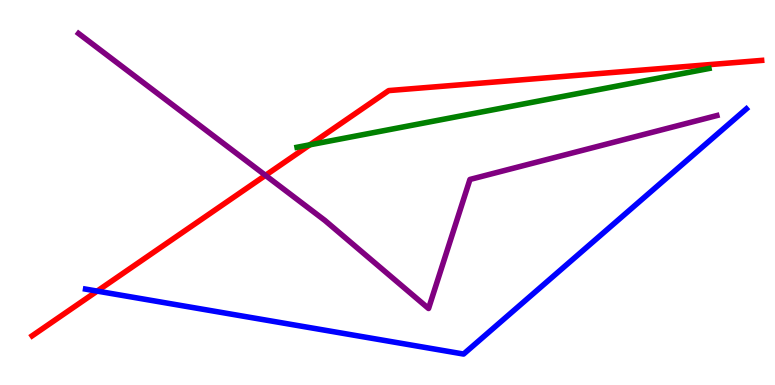[{'lines': ['blue', 'red'], 'intersections': [{'x': 1.25, 'y': 2.44}]}, {'lines': ['green', 'red'], 'intersections': [{'x': 4.0, 'y': 6.24}]}, {'lines': ['purple', 'red'], 'intersections': [{'x': 3.43, 'y': 5.45}]}, {'lines': ['blue', 'green'], 'intersections': []}, {'lines': ['blue', 'purple'], 'intersections': []}, {'lines': ['green', 'purple'], 'intersections': []}]